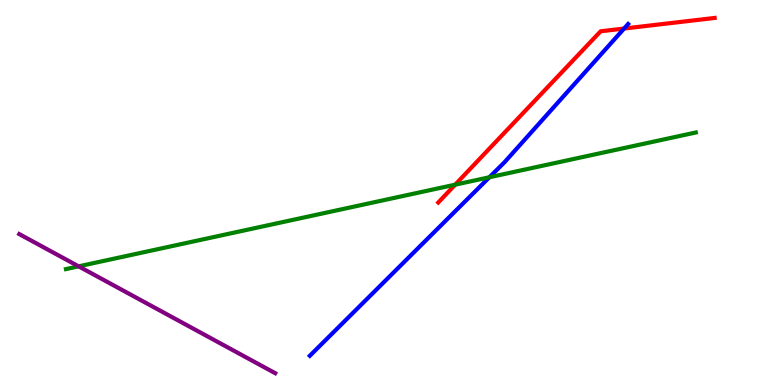[{'lines': ['blue', 'red'], 'intersections': [{'x': 8.05, 'y': 9.26}]}, {'lines': ['green', 'red'], 'intersections': [{'x': 5.87, 'y': 5.2}]}, {'lines': ['purple', 'red'], 'intersections': []}, {'lines': ['blue', 'green'], 'intersections': [{'x': 6.31, 'y': 5.4}]}, {'lines': ['blue', 'purple'], 'intersections': []}, {'lines': ['green', 'purple'], 'intersections': [{'x': 1.01, 'y': 3.08}]}]